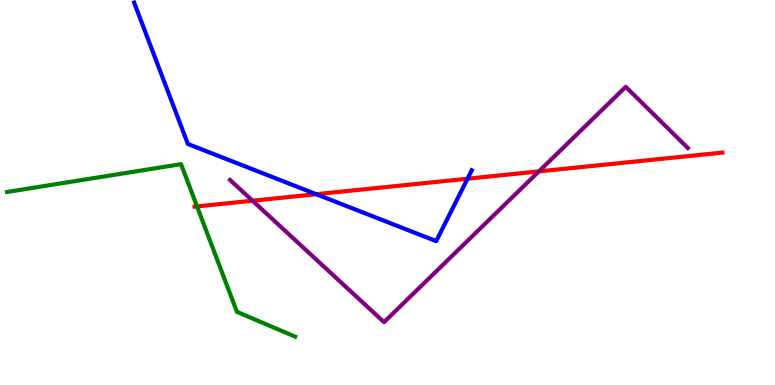[{'lines': ['blue', 'red'], 'intersections': [{'x': 4.08, 'y': 4.96}, {'x': 6.03, 'y': 5.36}]}, {'lines': ['green', 'red'], 'intersections': [{'x': 2.54, 'y': 4.64}]}, {'lines': ['purple', 'red'], 'intersections': [{'x': 3.26, 'y': 4.79}, {'x': 6.95, 'y': 5.55}]}, {'lines': ['blue', 'green'], 'intersections': []}, {'lines': ['blue', 'purple'], 'intersections': []}, {'lines': ['green', 'purple'], 'intersections': []}]